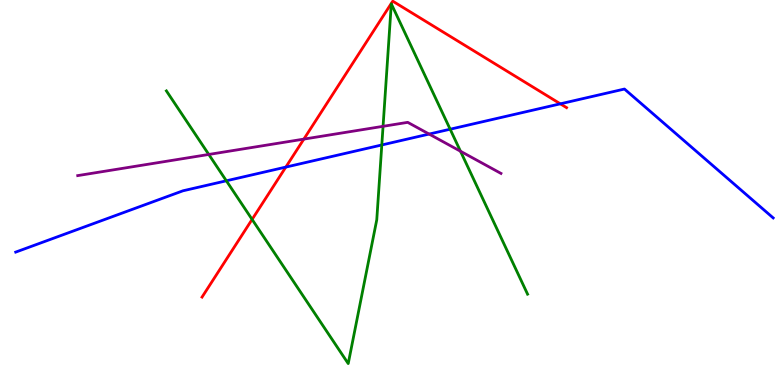[{'lines': ['blue', 'red'], 'intersections': [{'x': 3.69, 'y': 5.66}, {'x': 7.23, 'y': 7.3}]}, {'lines': ['green', 'red'], 'intersections': [{'x': 3.25, 'y': 4.3}]}, {'lines': ['purple', 'red'], 'intersections': [{'x': 3.92, 'y': 6.39}]}, {'lines': ['blue', 'green'], 'intersections': [{'x': 2.92, 'y': 5.3}, {'x': 4.93, 'y': 6.23}, {'x': 5.81, 'y': 6.64}]}, {'lines': ['blue', 'purple'], 'intersections': [{'x': 5.54, 'y': 6.52}]}, {'lines': ['green', 'purple'], 'intersections': [{'x': 2.69, 'y': 5.99}, {'x': 4.94, 'y': 6.72}, {'x': 5.94, 'y': 6.07}]}]